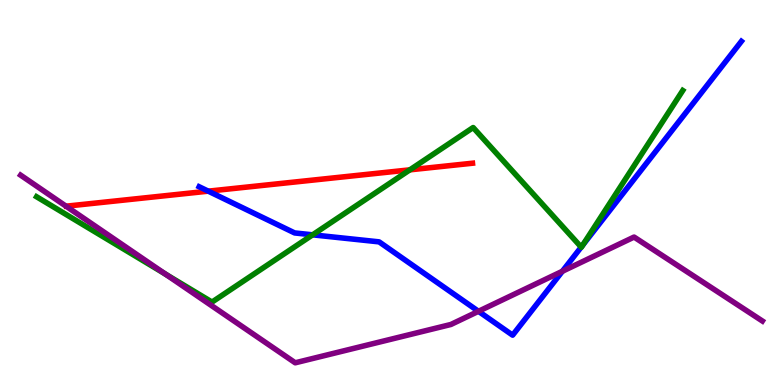[{'lines': ['blue', 'red'], 'intersections': [{'x': 2.69, 'y': 5.03}]}, {'lines': ['green', 'red'], 'intersections': [{'x': 5.29, 'y': 5.59}]}, {'lines': ['purple', 'red'], 'intersections': []}, {'lines': ['blue', 'green'], 'intersections': [{'x': 4.03, 'y': 3.9}, {'x': 7.5, 'y': 3.58}, {'x': 7.52, 'y': 3.63}]}, {'lines': ['blue', 'purple'], 'intersections': [{'x': 6.17, 'y': 1.91}, {'x': 7.26, 'y': 2.95}]}, {'lines': ['green', 'purple'], 'intersections': [{'x': 2.14, 'y': 2.88}]}]